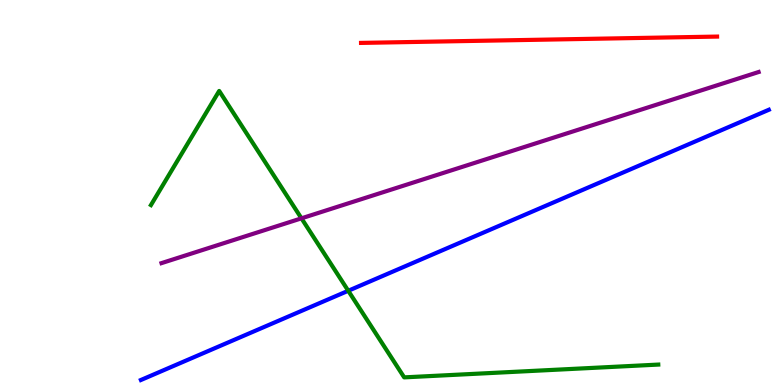[{'lines': ['blue', 'red'], 'intersections': []}, {'lines': ['green', 'red'], 'intersections': []}, {'lines': ['purple', 'red'], 'intersections': []}, {'lines': ['blue', 'green'], 'intersections': [{'x': 4.49, 'y': 2.45}]}, {'lines': ['blue', 'purple'], 'intersections': []}, {'lines': ['green', 'purple'], 'intersections': [{'x': 3.89, 'y': 4.33}]}]